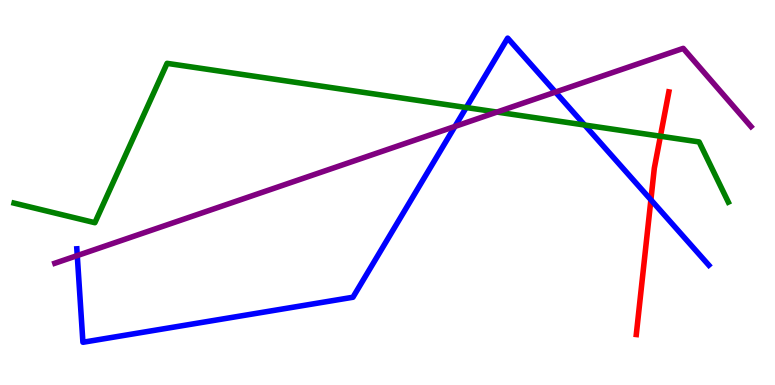[{'lines': ['blue', 'red'], 'intersections': [{'x': 8.4, 'y': 4.81}]}, {'lines': ['green', 'red'], 'intersections': [{'x': 8.52, 'y': 6.46}]}, {'lines': ['purple', 'red'], 'intersections': []}, {'lines': ['blue', 'green'], 'intersections': [{'x': 6.02, 'y': 7.21}, {'x': 7.54, 'y': 6.75}]}, {'lines': ['blue', 'purple'], 'intersections': [{'x': 0.997, 'y': 3.36}, {'x': 5.87, 'y': 6.72}, {'x': 7.17, 'y': 7.61}]}, {'lines': ['green', 'purple'], 'intersections': [{'x': 6.41, 'y': 7.09}]}]